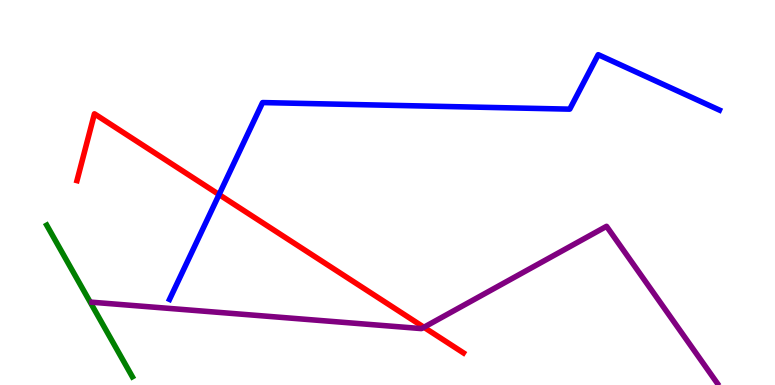[{'lines': ['blue', 'red'], 'intersections': [{'x': 2.83, 'y': 4.95}]}, {'lines': ['green', 'red'], 'intersections': []}, {'lines': ['purple', 'red'], 'intersections': [{'x': 5.47, 'y': 1.5}]}, {'lines': ['blue', 'green'], 'intersections': []}, {'lines': ['blue', 'purple'], 'intersections': []}, {'lines': ['green', 'purple'], 'intersections': []}]